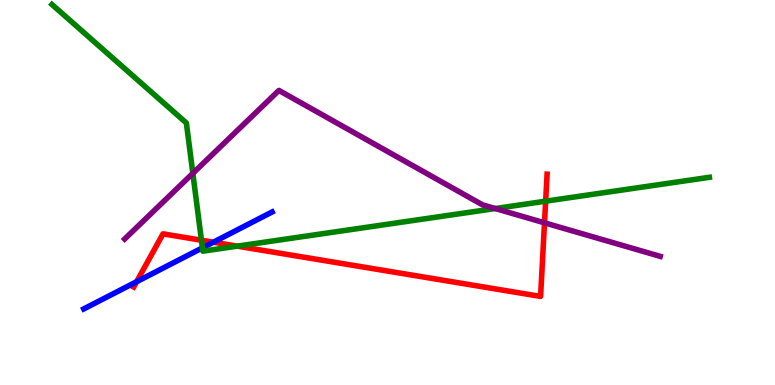[{'lines': ['blue', 'red'], 'intersections': [{'x': 1.76, 'y': 2.68}, {'x': 2.75, 'y': 3.71}]}, {'lines': ['green', 'red'], 'intersections': [{'x': 2.6, 'y': 3.76}, {'x': 3.06, 'y': 3.61}, {'x': 7.04, 'y': 4.77}]}, {'lines': ['purple', 'red'], 'intersections': [{'x': 7.03, 'y': 4.21}]}, {'lines': ['blue', 'green'], 'intersections': [{'x': 2.61, 'y': 3.56}]}, {'lines': ['blue', 'purple'], 'intersections': []}, {'lines': ['green', 'purple'], 'intersections': [{'x': 2.49, 'y': 5.5}, {'x': 6.39, 'y': 4.58}]}]